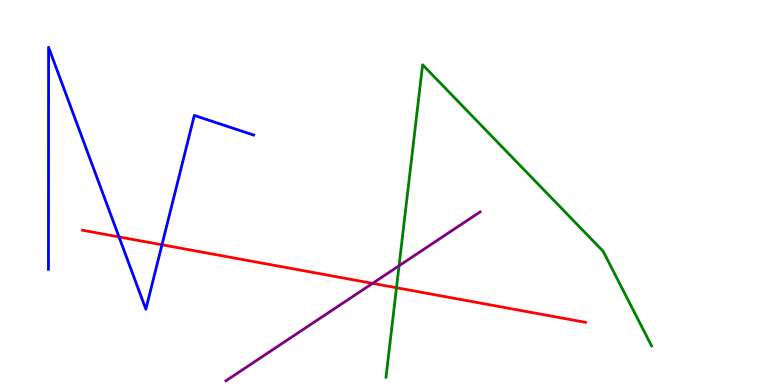[{'lines': ['blue', 'red'], 'intersections': [{'x': 1.54, 'y': 3.85}, {'x': 2.09, 'y': 3.64}]}, {'lines': ['green', 'red'], 'intersections': [{'x': 5.12, 'y': 2.53}]}, {'lines': ['purple', 'red'], 'intersections': [{'x': 4.81, 'y': 2.64}]}, {'lines': ['blue', 'green'], 'intersections': []}, {'lines': ['blue', 'purple'], 'intersections': []}, {'lines': ['green', 'purple'], 'intersections': [{'x': 5.15, 'y': 3.1}]}]